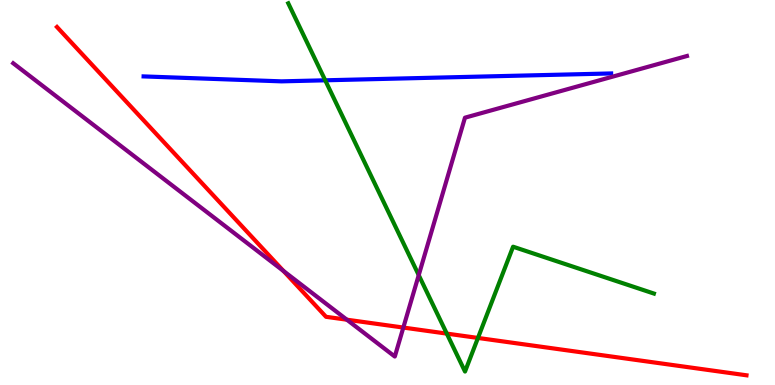[{'lines': ['blue', 'red'], 'intersections': []}, {'lines': ['green', 'red'], 'intersections': [{'x': 5.77, 'y': 1.33}, {'x': 6.17, 'y': 1.22}]}, {'lines': ['purple', 'red'], 'intersections': [{'x': 3.66, 'y': 2.96}, {'x': 4.48, 'y': 1.7}, {'x': 5.2, 'y': 1.49}]}, {'lines': ['blue', 'green'], 'intersections': [{'x': 4.2, 'y': 7.91}]}, {'lines': ['blue', 'purple'], 'intersections': []}, {'lines': ['green', 'purple'], 'intersections': [{'x': 5.4, 'y': 2.85}]}]